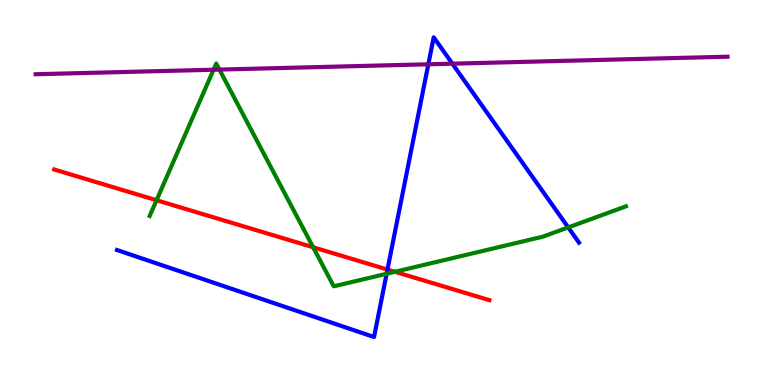[{'lines': ['blue', 'red'], 'intersections': [{'x': 5.0, 'y': 3.0}]}, {'lines': ['green', 'red'], 'intersections': [{'x': 2.02, 'y': 4.8}, {'x': 4.04, 'y': 3.58}, {'x': 5.1, 'y': 2.94}]}, {'lines': ['purple', 'red'], 'intersections': []}, {'lines': ['blue', 'green'], 'intersections': [{'x': 4.99, 'y': 2.89}, {'x': 7.33, 'y': 4.09}]}, {'lines': ['blue', 'purple'], 'intersections': [{'x': 5.53, 'y': 8.33}, {'x': 5.84, 'y': 8.35}]}, {'lines': ['green', 'purple'], 'intersections': [{'x': 2.76, 'y': 8.19}, {'x': 2.83, 'y': 8.19}]}]